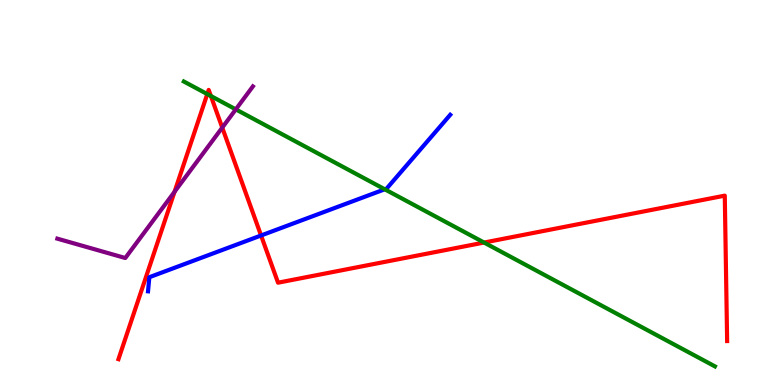[{'lines': ['blue', 'red'], 'intersections': [{'x': 3.37, 'y': 3.88}]}, {'lines': ['green', 'red'], 'intersections': [{'x': 2.67, 'y': 7.56}, {'x': 2.72, 'y': 7.51}, {'x': 6.25, 'y': 3.7}]}, {'lines': ['purple', 'red'], 'intersections': [{'x': 2.25, 'y': 5.02}, {'x': 2.87, 'y': 6.69}]}, {'lines': ['blue', 'green'], 'intersections': [{'x': 4.96, 'y': 5.08}]}, {'lines': ['blue', 'purple'], 'intersections': []}, {'lines': ['green', 'purple'], 'intersections': [{'x': 3.04, 'y': 7.16}]}]